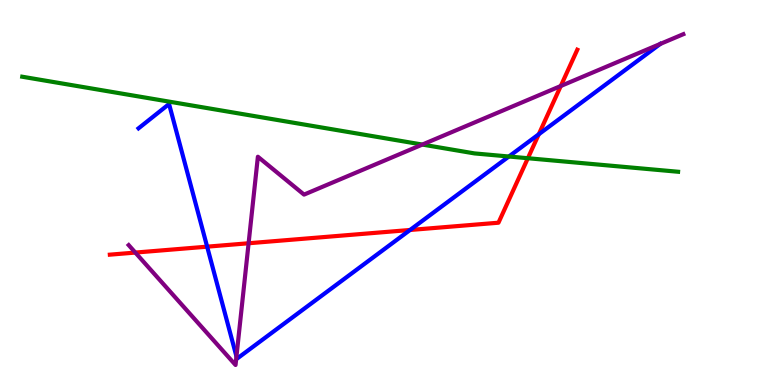[{'lines': ['blue', 'red'], 'intersections': [{'x': 2.67, 'y': 3.59}, {'x': 5.29, 'y': 4.03}, {'x': 6.95, 'y': 6.51}]}, {'lines': ['green', 'red'], 'intersections': [{'x': 6.81, 'y': 5.89}]}, {'lines': ['purple', 'red'], 'intersections': [{'x': 1.75, 'y': 3.44}, {'x': 3.21, 'y': 3.68}, {'x': 7.24, 'y': 7.77}]}, {'lines': ['blue', 'green'], 'intersections': [{'x': 6.57, 'y': 5.93}]}, {'lines': ['blue', 'purple'], 'intersections': [{'x': 3.05, 'y': 0.741}]}, {'lines': ['green', 'purple'], 'intersections': [{'x': 5.45, 'y': 6.25}]}]